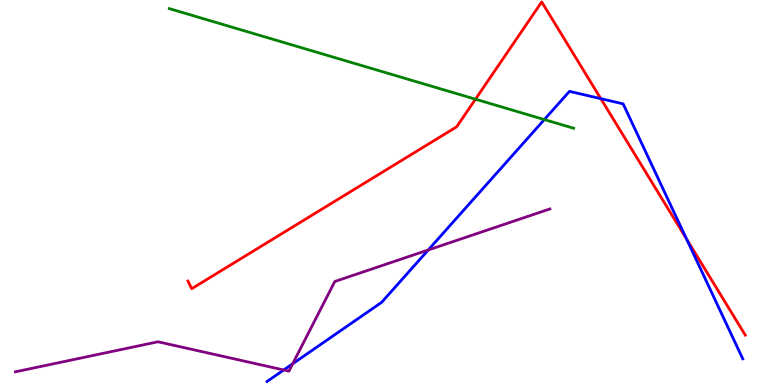[{'lines': ['blue', 'red'], 'intersections': [{'x': 7.75, 'y': 7.44}, {'x': 8.86, 'y': 3.79}]}, {'lines': ['green', 'red'], 'intersections': [{'x': 6.14, 'y': 7.42}]}, {'lines': ['purple', 'red'], 'intersections': []}, {'lines': ['blue', 'green'], 'intersections': [{'x': 7.02, 'y': 6.89}]}, {'lines': ['blue', 'purple'], 'intersections': [{'x': 3.66, 'y': 0.39}, {'x': 3.78, 'y': 0.551}, {'x': 5.53, 'y': 3.51}]}, {'lines': ['green', 'purple'], 'intersections': []}]